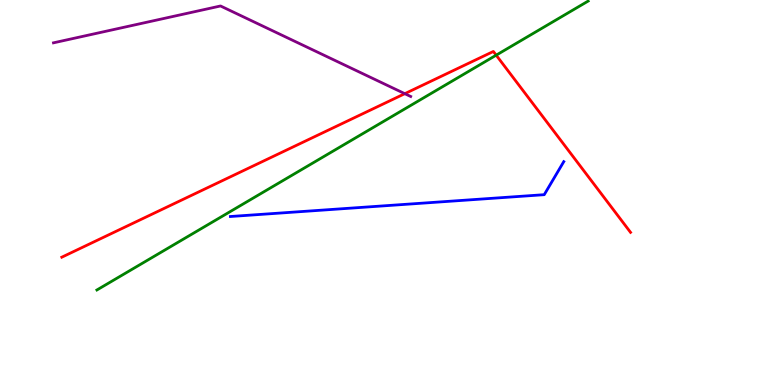[{'lines': ['blue', 'red'], 'intersections': []}, {'lines': ['green', 'red'], 'intersections': [{'x': 6.4, 'y': 8.57}]}, {'lines': ['purple', 'red'], 'intersections': [{'x': 5.22, 'y': 7.57}]}, {'lines': ['blue', 'green'], 'intersections': []}, {'lines': ['blue', 'purple'], 'intersections': []}, {'lines': ['green', 'purple'], 'intersections': []}]